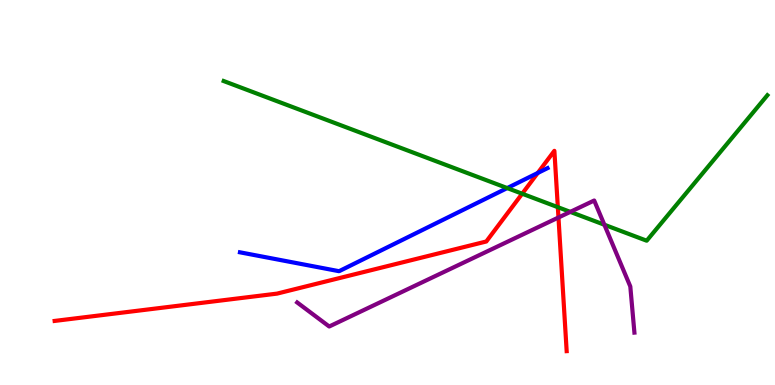[{'lines': ['blue', 'red'], 'intersections': [{'x': 6.94, 'y': 5.51}]}, {'lines': ['green', 'red'], 'intersections': [{'x': 6.74, 'y': 4.97}, {'x': 7.2, 'y': 4.62}]}, {'lines': ['purple', 'red'], 'intersections': [{'x': 7.21, 'y': 4.35}]}, {'lines': ['blue', 'green'], 'intersections': [{'x': 6.54, 'y': 5.12}]}, {'lines': ['blue', 'purple'], 'intersections': []}, {'lines': ['green', 'purple'], 'intersections': [{'x': 7.36, 'y': 4.5}, {'x': 7.8, 'y': 4.16}]}]